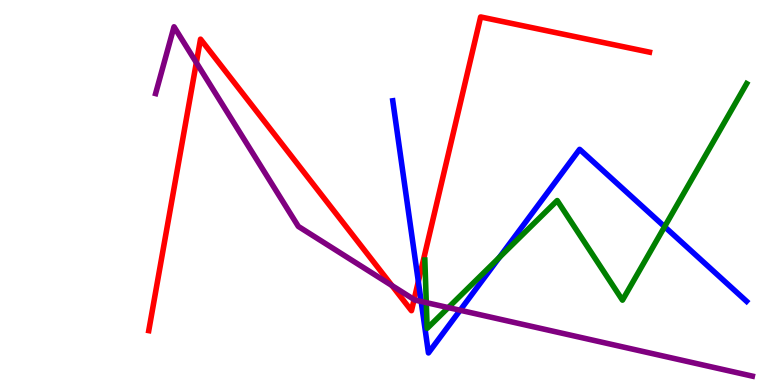[{'lines': ['blue', 'red'], 'intersections': [{'x': 5.4, 'y': 2.69}]}, {'lines': ['green', 'red'], 'intersections': []}, {'lines': ['purple', 'red'], 'intersections': [{'x': 2.53, 'y': 8.37}, {'x': 5.06, 'y': 2.58}, {'x': 5.34, 'y': 2.22}]}, {'lines': ['blue', 'green'], 'intersections': [{'x': 6.44, 'y': 3.31}, {'x': 8.58, 'y': 4.11}]}, {'lines': ['blue', 'purple'], 'intersections': [{'x': 5.43, 'y': 2.17}, {'x': 5.94, 'y': 1.94}]}, {'lines': ['green', 'purple'], 'intersections': [{'x': 5.5, 'y': 2.14}, {'x': 5.78, 'y': 2.01}]}]